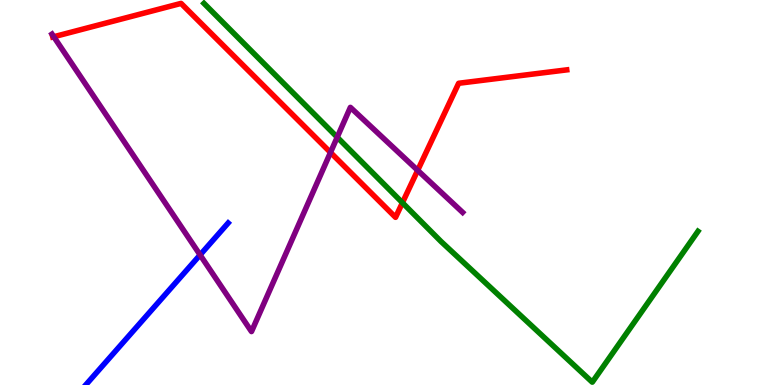[{'lines': ['blue', 'red'], 'intersections': []}, {'lines': ['green', 'red'], 'intersections': [{'x': 5.19, 'y': 4.73}]}, {'lines': ['purple', 'red'], 'intersections': [{'x': 0.694, 'y': 9.05}, {'x': 4.26, 'y': 6.04}, {'x': 5.39, 'y': 5.58}]}, {'lines': ['blue', 'green'], 'intersections': []}, {'lines': ['blue', 'purple'], 'intersections': [{'x': 2.58, 'y': 3.38}]}, {'lines': ['green', 'purple'], 'intersections': [{'x': 4.35, 'y': 6.44}]}]